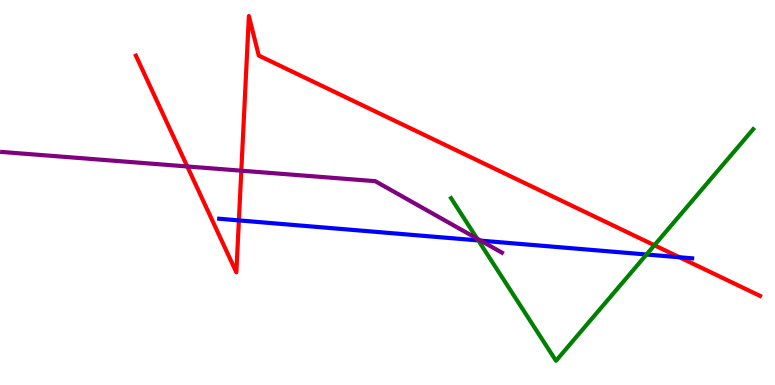[{'lines': ['blue', 'red'], 'intersections': [{'x': 3.08, 'y': 4.28}, {'x': 8.77, 'y': 3.32}]}, {'lines': ['green', 'red'], 'intersections': [{'x': 8.44, 'y': 3.63}]}, {'lines': ['purple', 'red'], 'intersections': [{'x': 2.42, 'y': 5.68}, {'x': 3.11, 'y': 5.57}]}, {'lines': ['blue', 'green'], 'intersections': [{'x': 6.17, 'y': 3.75}, {'x': 8.34, 'y': 3.39}]}, {'lines': ['blue', 'purple'], 'intersections': [{'x': 6.2, 'y': 3.75}]}, {'lines': ['green', 'purple'], 'intersections': [{'x': 6.16, 'y': 3.8}]}]